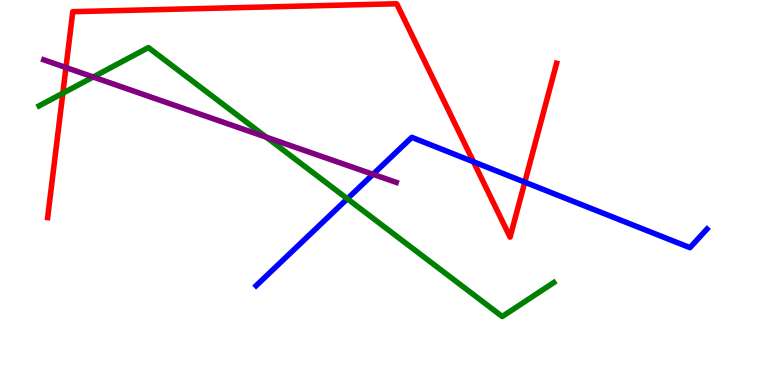[{'lines': ['blue', 'red'], 'intersections': [{'x': 6.11, 'y': 5.8}, {'x': 6.77, 'y': 5.27}]}, {'lines': ['green', 'red'], 'intersections': [{'x': 0.811, 'y': 7.58}]}, {'lines': ['purple', 'red'], 'intersections': [{'x': 0.851, 'y': 8.25}]}, {'lines': ['blue', 'green'], 'intersections': [{'x': 4.48, 'y': 4.84}]}, {'lines': ['blue', 'purple'], 'intersections': [{'x': 4.81, 'y': 5.47}]}, {'lines': ['green', 'purple'], 'intersections': [{'x': 1.2, 'y': 8.0}, {'x': 3.44, 'y': 6.44}]}]